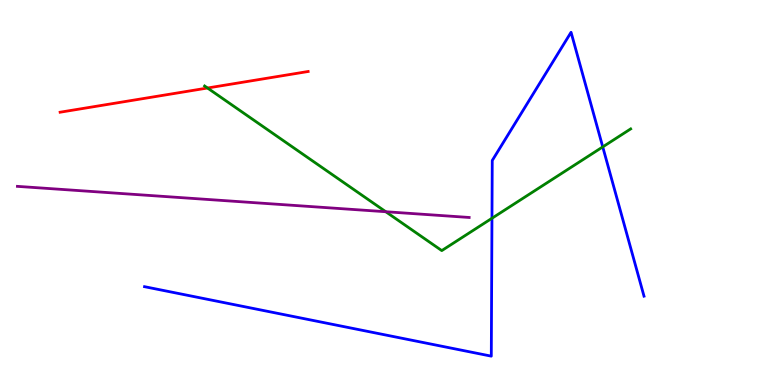[{'lines': ['blue', 'red'], 'intersections': []}, {'lines': ['green', 'red'], 'intersections': [{'x': 2.68, 'y': 7.71}]}, {'lines': ['purple', 'red'], 'intersections': []}, {'lines': ['blue', 'green'], 'intersections': [{'x': 6.35, 'y': 4.33}, {'x': 7.78, 'y': 6.18}]}, {'lines': ['blue', 'purple'], 'intersections': []}, {'lines': ['green', 'purple'], 'intersections': [{'x': 4.98, 'y': 4.5}]}]